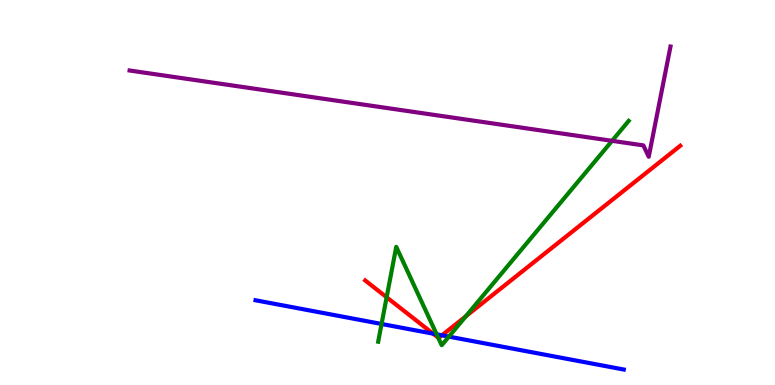[{'lines': ['blue', 'red'], 'intersections': [{'x': 5.59, 'y': 1.33}, {'x': 5.7, 'y': 1.29}]}, {'lines': ['green', 'red'], 'intersections': [{'x': 4.99, 'y': 2.28}, {'x': 5.65, 'y': 1.23}, {'x': 6.01, 'y': 1.78}]}, {'lines': ['purple', 'red'], 'intersections': []}, {'lines': ['blue', 'green'], 'intersections': [{'x': 4.92, 'y': 1.59}, {'x': 5.63, 'y': 1.32}, {'x': 5.79, 'y': 1.26}]}, {'lines': ['blue', 'purple'], 'intersections': []}, {'lines': ['green', 'purple'], 'intersections': [{'x': 7.9, 'y': 6.34}]}]